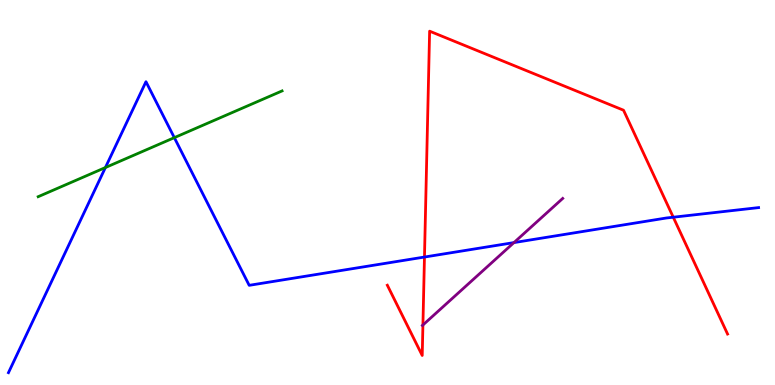[{'lines': ['blue', 'red'], 'intersections': [{'x': 5.48, 'y': 3.32}, {'x': 8.69, 'y': 4.36}]}, {'lines': ['green', 'red'], 'intersections': []}, {'lines': ['purple', 'red'], 'intersections': [{'x': 5.46, 'y': 1.56}]}, {'lines': ['blue', 'green'], 'intersections': [{'x': 1.36, 'y': 5.65}, {'x': 2.25, 'y': 6.42}]}, {'lines': ['blue', 'purple'], 'intersections': [{'x': 6.63, 'y': 3.7}]}, {'lines': ['green', 'purple'], 'intersections': []}]